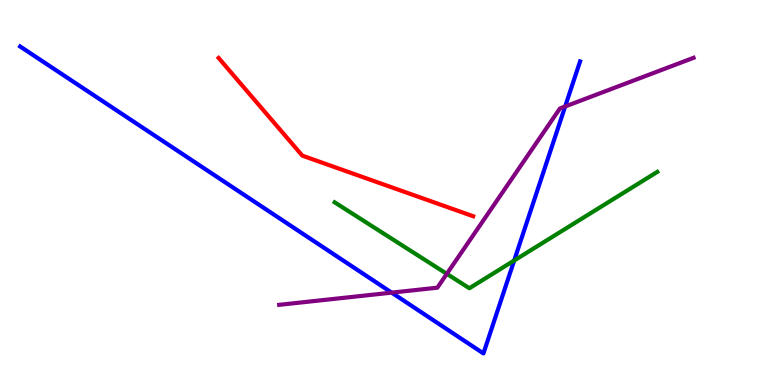[{'lines': ['blue', 'red'], 'intersections': []}, {'lines': ['green', 'red'], 'intersections': []}, {'lines': ['purple', 'red'], 'intersections': []}, {'lines': ['blue', 'green'], 'intersections': [{'x': 6.63, 'y': 3.23}]}, {'lines': ['blue', 'purple'], 'intersections': [{'x': 5.05, 'y': 2.4}, {'x': 7.29, 'y': 7.23}]}, {'lines': ['green', 'purple'], 'intersections': [{'x': 5.77, 'y': 2.89}]}]